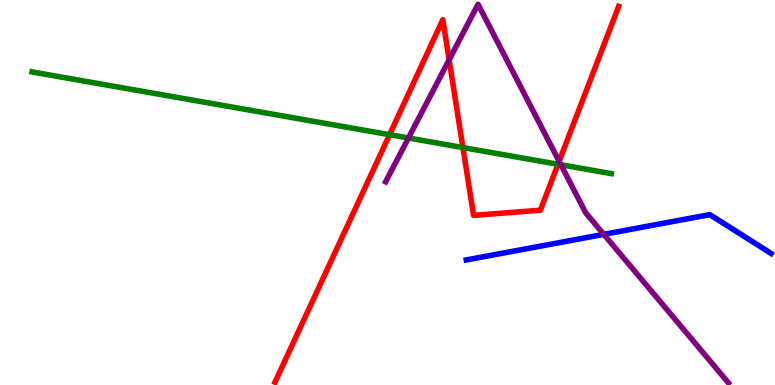[{'lines': ['blue', 'red'], 'intersections': []}, {'lines': ['green', 'red'], 'intersections': [{'x': 5.03, 'y': 6.5}, {'x': 5.97, 'y': 6.17}, {'x': 7.2, 'y': 5.73}]}, {'lines': ['purple', 'red'], 'intersections': [{'x': 5.8, 'y': 8.45}, {'x': 7.21, 'y': 5.81}]}, {'lines': ['blue', 'green'], 'intersections': []}, {'lines': ['blue', 'purple'], 'intersections': [{'x': 7.79, 'y': 3.91}]}, {'lines': ['green', 'purple'], 'intersections': [{'x': 5.27, 'y': 6.42}, {'x': 7.24, 'y': 5.72}]}]